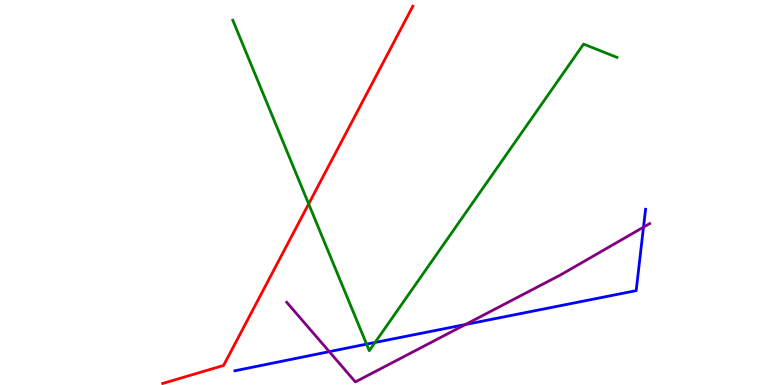[{'lines': ['blue', 'red'], 'intersections': []}, {'lines': ['green', 'red'], 'intersections': [{'x': 3.98, 'y': 4.7}]}, {'lines': ['purple', 'red'], 'intersections': []}, {'lines': ['blue', 'green'], 'intersections': [{'x': 4.73, 'y': 1.06}, {'x': 4.84, 'y': 1.11}]}, {'lines': ['blue', 'purple'], 'intersections': [{'x': 4.25, 'y': 0.866}, {'x': 6.01, 'y': 1.57}, {'x': 8.3, 'y': 4.1}]}, {'lines': ['green', 'purple'], 'intersections': []}]